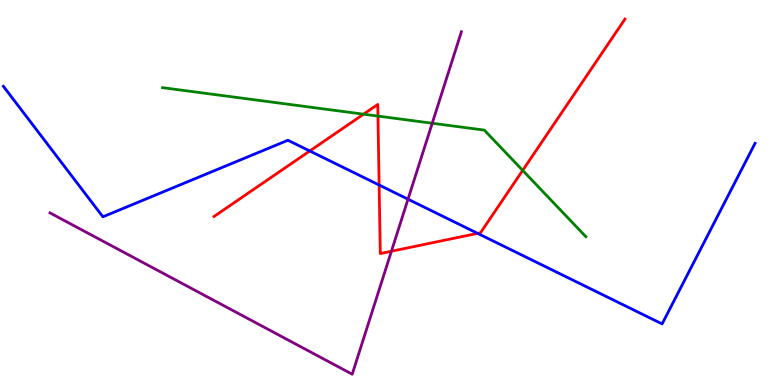[{'lines': ['blue', 'red'], 'intersections': [{'x': 4.0, 'y': 6.08}, {'x': 4.89, 'y': 5.19}, {'x': 6.16, 'y': 3.94}]}, {'lines': ['green', 'red'], 'intersections': [{'x': 4.69, 'y': 7.03}, {'x': 4.88, 'y': 6.98}, {'x': 6.74, 'y': 5.57}]}, {'lines': ['purple', 'red'], 'intersections': [{'x': 5.05, 'y': 3.47}]}, {'lines': ['blue', 'green'], 'intersections': []}, {'lines': ['blue', 'purple'], 'intersections': [{'x': 5.26, 'y': 4.83}]}, {'lines': ['green', 'purple'], 'intersections': [{'x': 5.58, 'y': 6.8}]}]